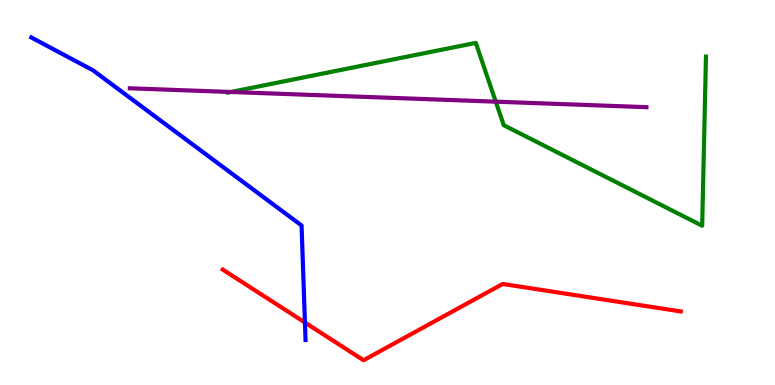[{'lines': ['blue', 'red'], 'intersections': [{'x': 3.93, 'y': 1.62}]}, {'lines': ['green', 'red'], 'intersections': []}, {'lines': ['purple', 'red'], 'intersections': []}, {'lines': ['blue', 'green'], 'intersections': []}, {'lines': ['blue', 'purple'], 'intersections': []}, {'lines': ['green', 'purple'], 'intersections': [{'x': 2.98, 'y': 7.61}, {'x': 6.4, 'y': 7.36}]}]